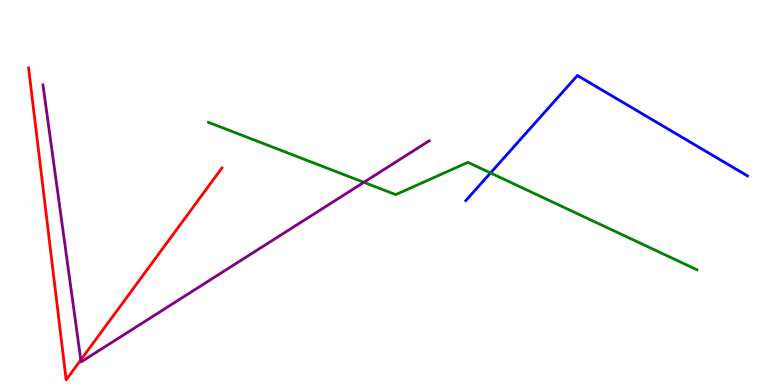[{'lines': ['blue', 'red'], 'intersections': []}, {'lines': ['green', 'red'], 'intersections': []}, {'lines': ['purple', 'red'], 'intersections': [{'x': 1.04, 'y': 0.651}]}, {'lines': ['blue', 'green'], 'intersections': [{'x': 6.33, 'y': 5.51}]}, {'lines': ['blue', 'purple'], 'intersections': []}, {'lines': ['green', 'purple'], 'intersections': [{'x': 4.69, 'y': 5.26}]}]